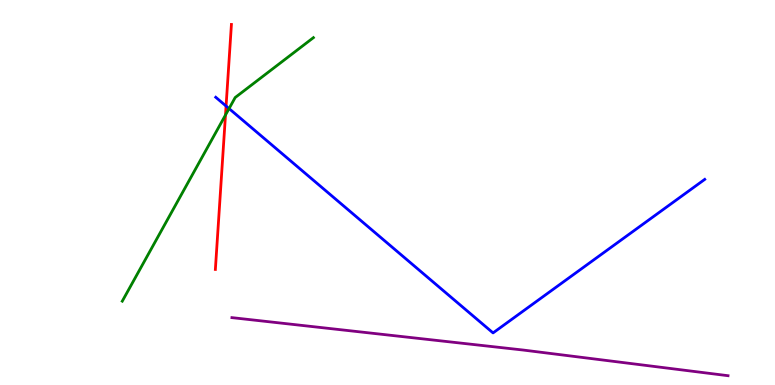[{'lines': ['blue', 'red'], 'intersections': [{'x': 2.92, 'y': 7.25}]}, {'lines': ['green', 'red'], 'intersections': [{'x': 2.91, 'y': 7.01}]}, {'lines': ['purple', 'red'], 'intersections': []}, {'lines': ['blue', 'green'], 'intersections': [{'x': 2.96, 'y': 7.18}]}, {'lines': ['blue', 'purple'], 'intersections': []}, {'lines': ['green', 'purple'], 'intersections': []}]